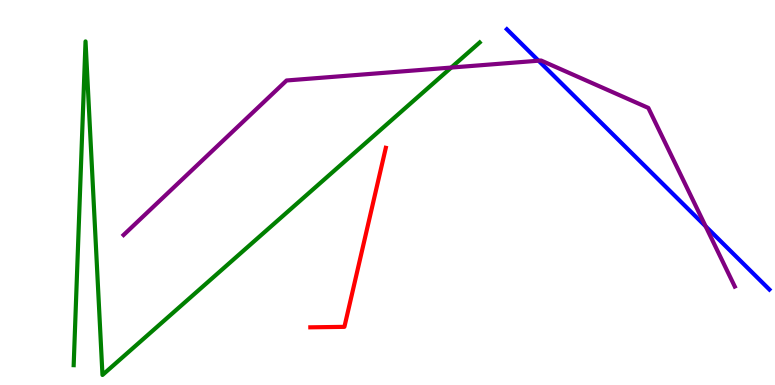[{'lines': ['blue', 'red'], 'intersections': []}, {'lines': ['green', 'red'], 'intersections': []}, {'lines': ['purple', 'red'], 'intersections': []}, {'lines': ['blue', 'green'], 'intersections': []}, {'lines': ['blue', 'purple'], 'intersections': [{'x': 6.95, 'y': 8.42}, {'x': 9.1, 'y': 4.12}]}, {'lines': ['green', 'purple'], 'intersections': [{'x': 5.82, 'y': 8.25}]}]